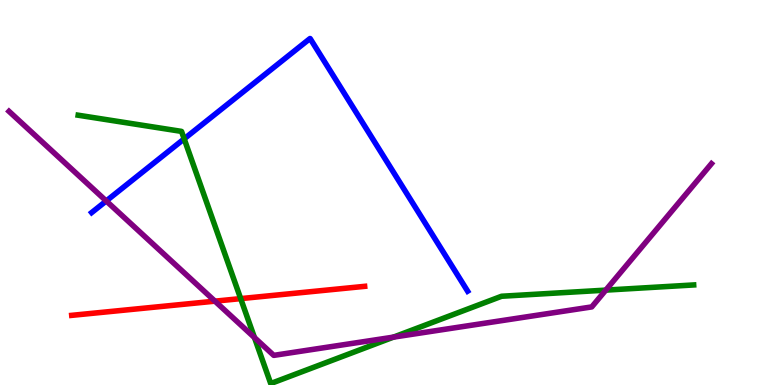[{'lines': ['blue', 'red'], 'intersections': []}, {'lines': ['green', 'red'], 'intersections': [{'x': 3.11, 'y': 2.24}]}, {'lines': ['purple', 'red'], 'intersections': [{'x': 2.77, 'y': 2.18}]}, {'lines': ['blue', 'green'], 'intersections': [{'x': 2.38, 'y': 6.39}]}, {'lines': ['blue', 'purple'], 'intersections': [{'x': 1.37, 'y': 4.78}]}, {'lines': ['green', 'purple'], 'intersections': [{'x': 3.28, 'y': 1.23}, {'x': 5.08, 'y': 1.24}, {'x': 7.82, 'y': 2.46}]}]